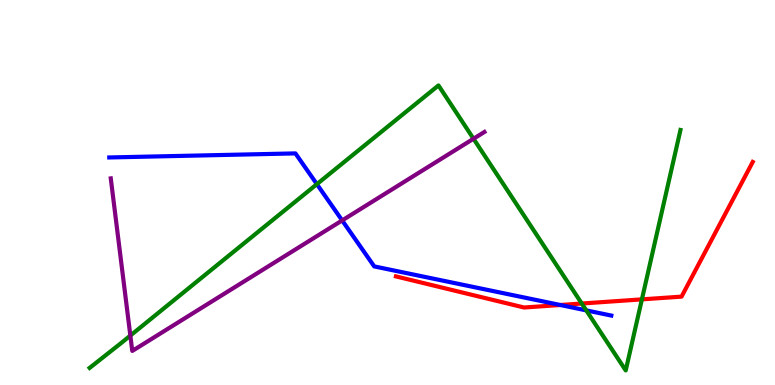[{'lines': ['blue', 'red'], 'intersections': [{'x': 7.23, 'y': 2.08}]}, {'lines': ['green', 'red'], 'intersections': [{'x': 7.51, 'y': 2.12}, {'x': 8.28, 'y': 2.22}]}, {'lines': ['purple', 'red'], 'intersections': []}, {'lines': ['blue', 'green'], 'intersections': [{'x': 4.09, 'y': 5.22}, {'x': 7.56, 'y': 1.94}]}, {'lines': ['blue', 'purple'], 'intersections': [{'x': 4.41, 'y': 4.27}]}, {'lines': ['green', 'purple'], 'intersections': [{'x': 1.68, 'y': 1.28}, {'x': 6.11, 'y': 6.4}]}]